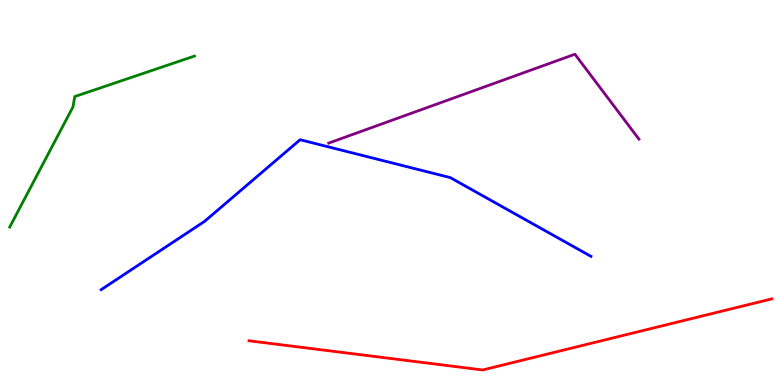[{'lines': ['blue', 'red'], 'intersections': []}, {'lines': ['green', 'red'], 'intersections': []}, {'lines': ['purple', 'red'], 'intersections': []}, {'lines': ['blue', 'green'], 'intersections': []}, {'lines': ['blue', 'purple'], 'intersections': []}, {'lines': ['green', 'purple'], 'intersections': []}]